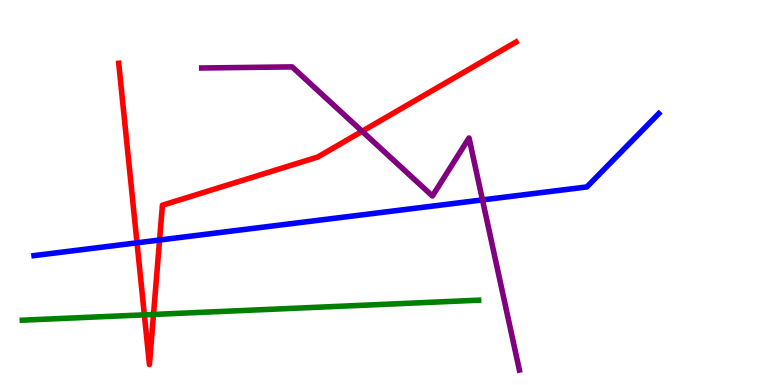[{'lines': ['blue', 'red'], 'intersections': [{'x': 1.77, 'y': 3.69}, {'x': 2.06, 'y': 3.77}]}, {'lines': ['green', 'red'], 'intersections': [{'x': 1.86, 'y': 1.82}, {'x': 1.98, 'y': 1.83}]}, {'lines': ['purple', 'red'], 'intersections': [{'x': 4.67, 'y': 6.59}]}, {'lines': ['blue', 'green'], 'intersections': []}, {'lines': ['blue', 'purple'], 'intersections': [{'x': 6.23, 'y': 4.81}]}, {'lines': ['green', 'purple'], 'intersections': []}]